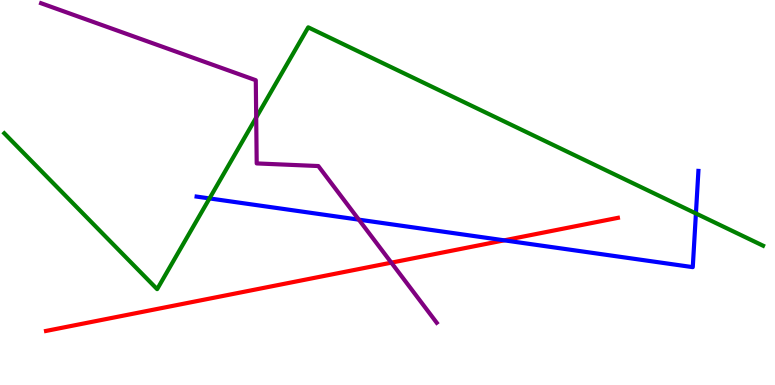[{'lines': ['blue', 'red'], 'intersections': [{'x': 6.51, 'y': 3.76}]}, {'lines': ['green', 'red'], 'intersections': []}, {'lines': ['purple', 'red'], 'intersections': [{'x': 5.05, 'y': 3.18}]}, {'lines': ['blue', 'green'], 'intersections': [{'x': 2.7, 'y': 4.85}, {'x': 8.98, 'y': 4.46}]}, {'lines': ['blue', 'purple'], 'intersections': [{'x': 4.63, 'y': 4.29}]}, {'lines': ['green', 'purple'], 'intersections': [{'x': 3.31, 'y': 6.95}]}]